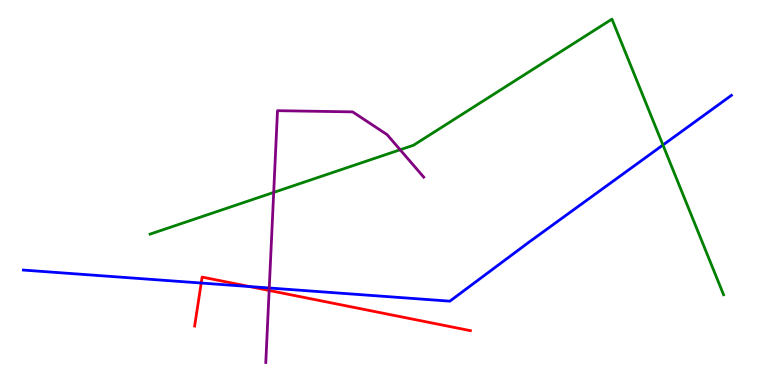[{'lines': ['blue', 'red'], 'intersections': [{'x': 2.6, 'y': 2.65}, {'x': 3.22, 'y': 2.56}]}, {'lines': ['green', 'red'], 'intersections': []}, {'lines': ['purple', 'red'], 'intersections': [{'x': 3.47, 'y': 2.46}]}, {'lines': ['blue', 'green'], 'intersections': [{'x': 8.55, 'y': 6.23}]}, {'lines': ['blue', 'purple'], 'intersections': [{'x': 3.47, 'y': 2.52}]}, {'lines': ['green', 'purple'], 'intersections': [{'x': 3.53, 'y': 5.0}, {'x': 5.16, 'y': 6.11}]}]